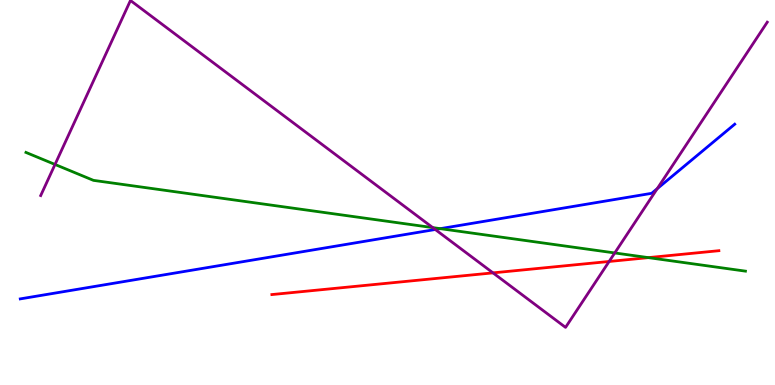[{'lines': ['blue', 'red'], 'intersections': []}, {'lines': ['green', 'red'], 'intersections': [{'x': 8.37, 'y': 3.31}]}, {'lines': ['purple', 'red'], 'intersections': [{'x': 6.36, 'y': 2.91}, {'x': 7.86, 'y': 3.21}]}, {'lines': ['blue', 'green'], 'intersections': [{'x': 5.68, 'y': 4.06}]}, {'lines': ['blue', 'purple'], 'intersections': [{'x': 5.62, 'y': 4.04}, {'x': 8.48, 'y': 5.1}]}, {'lines': ['green', 'purple'], 'intersections': [{'x': 0.71, 'y': 5.73}, {'x': 5.58, 'y': 4.09}, {'x': 7.93, 'y': 3.43}]}]